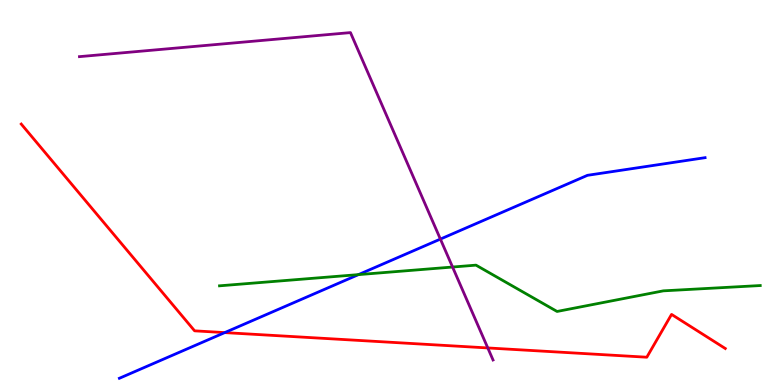[{'lines': ['blue', 'red'], 'intersections': [{'x': 2.9, 'y': 1.36}]}, {'lines': ['green', 'red'], 'intersections': []}, {'lines': ['purple', 'red'], 'intersections': [{'x': 6.29, 'y': 0.963}]}, {'lines': ['blue', 'green'], 'intersections': [{'x': 4.63, 'y': 2.87}]}, {'lines': ['blue', 'purple'], 'intersections': [{'x': 5.68, 'y': 3.79}]}, {'lines': ['green', 'purple'], 'intersections': [{'x': 5.84, 'y': 3.06}]}]